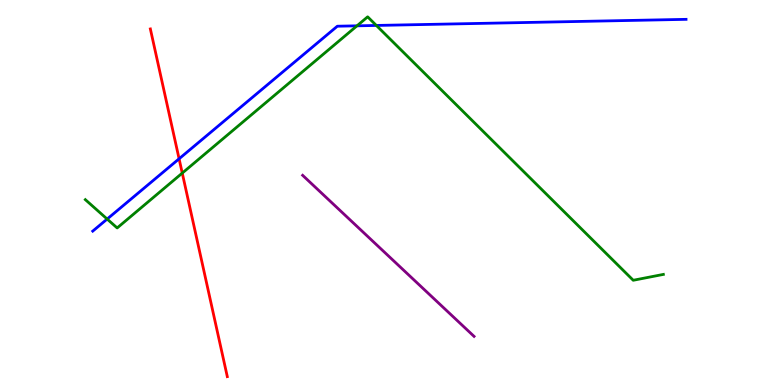[{'lines': ['blue', 'red'], 'intersections': [{'x': 2.31, 'y': 5.88}]}, {'lines': ['green', 'red'], 'intersections': [{'x': 2.35, 'y': 5.5}]}, {'lines': ['purple', 'red'], 'intersections': []}, {'lines': ['blue', 'green'], 'intersections': [{'x': 1.38, 'y': 4.31}, {'x': 4.61, 'y': 9.33}, {'x': 4.86, 'y': 9.34}]}, {'lines': ['blue', 'purple'], 'intersections': []}, {'lines': ['green', 'purple'], 'intersections': []}]